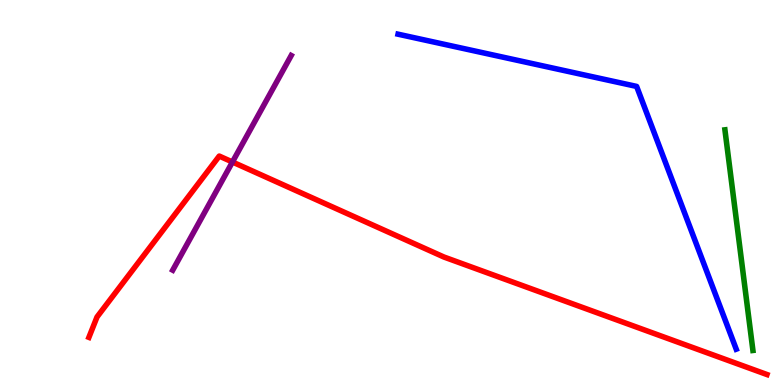[{'lines': ['blue', 'red'], 'intersections': []}, {'lines': ['green', 'red'], 'intersections': []}, {'lines': ['purple', 'red'], 'intersections': [{'x': 3.0, 'y': 5.79}]}, {'lines': ['blue', 'green'], 'intersections': []}, {'lines': ['blue', 'purple'], 'intersections': []}, {'lines': ['green', 'purple'], 'intersections': []}]